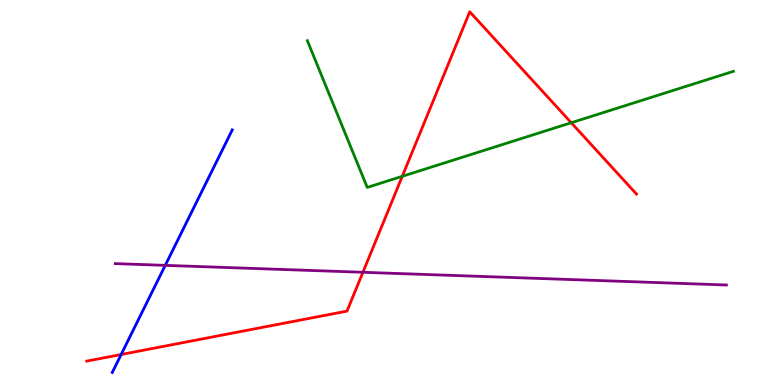[{'lines': ['blue', 'red'], 'intersections': [{'x': 1.56, 'y': 0.792}]}, {'lines': ['green', 'red'], 'intersections': [{'x': 5.19, 'y': 5.42}, {'x': 7.37, 'y': 6.81}]}, {'lines': ['purple', 'red'], 'intersections': [{'x': 4.68, 'y': 2.93}]}, {'lines': ['blue', 'green'], 'intersections': []}, {'lines': ['blue', 'purple'], 'intersections': [{'x': 2.13, 'y': 3.11}]}, {'lines': ['green', 'purple'], 'intersections': []}]